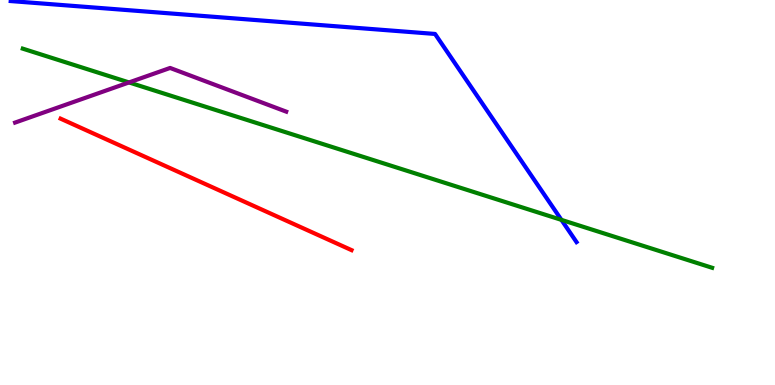[{'lines': ['blue', 'red'], 'intersections': []}, {'lines': ['green', 'red'], 'intersections': []}, {'lines': ['purple', 'red'], 'intersections': []}, {'lines': ['blue', 'green'], 'intersections': [{'x': 7.24, 'y': 4.29}]}, {'lines': ['blue', 'purple'], 'intersections': []}, {'lines': ['green', 'purple'], 'intersections': [{'x': 1.66, 'y': 7.86}]}]